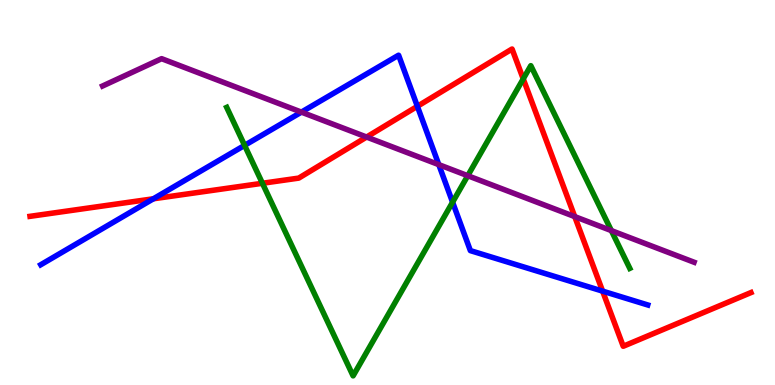[{'lines': ['blue', 'red'], 'intersections': [{'x': 1.98, 'y': 4.84}, {'x': 5.39, 'y': 7.24}, {'x': 7.78, 'y': 2.44}]}, {'lines': ['green', 'red'], 'intersections': [{'x': 3.39, 'y': 5.24}, {'x': 6.75, 'y': 7.95}]}, {'lines': ['purple', 'red'], 'intersections': [{'x': 4.73, 'y': 6.44}, {'x': 7.42, 'y': 4.37}]}, {'lines': ['blue', 'green'], 'intersections': [{'x': 3.16, 'y': 6.22}, {'x': 5.84, 'y': 4.75}]}, {'lines': ['blue', 'purple'], 'intersections': [{'x': 3.89, 'y': 7.09}, {'x': 5.66, 'y': 5.72}]}, {'lines': ['green', 'purple'], 'intersections': [{'x': 6.04, 'y': 5.44}, {'x': 7.89, 'y': 4.01}]}]